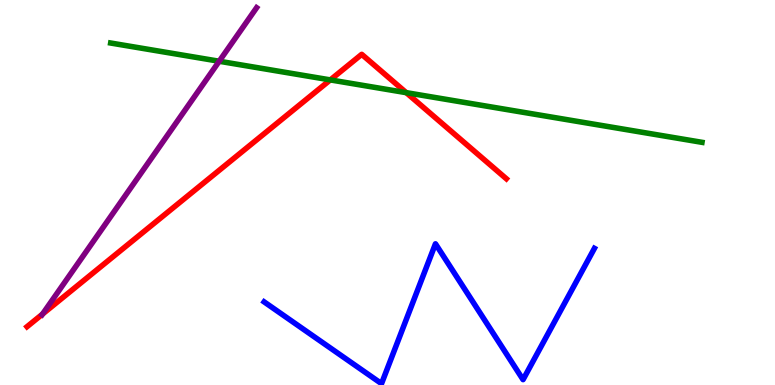[{'lines': ['blue', 'red'], 'intersections': []}, {'lines': ['green', 'red'], 'intersections': [{'x': 4.26, 'y': 7.92}, {'x': 5.24, 'y': 7.59}]}, {'lines': ['purple', 'red'], 'intersections': [{'x': 0.549, 'y': 1.84}]}, {'lines': ['blue', 'green'], 'intersections': []}, {'lines': ['blue', 'purple'], 'intersections': []}, {'lines': ['green', 'purple'], 'intersections': [{'x': 2.83, 'y': 8.41}]}]